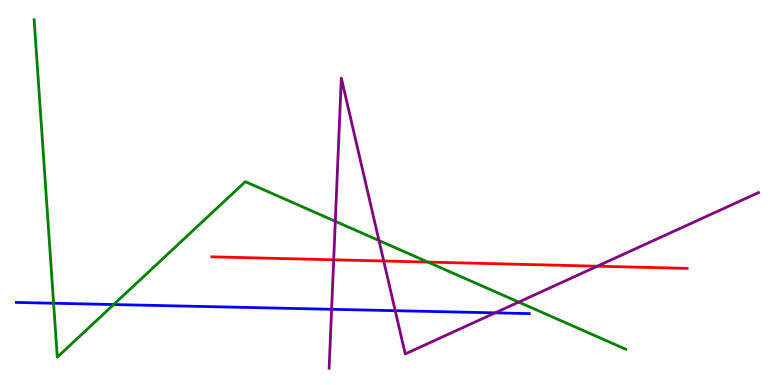[{'lines': ['blue', 'red'], 'intersections': []}, {'lines': ['green', 'red'], 'intersections': [{'x': 5.52, 'y': 3.19}]}, {'lines': ['purple', 'red'], 'intersections': [{'x': 4.31, 'y': 3.25}, {'x': 4.95, 'y': 3.22}, {'x': 7.71, 'y': 3.09}]}, {'lines': ['blue', 'green'], 'intersections': [{'x': 0.692, 'y': 2.12}, {'x': 1.47, 'y': 2.09}]}, {'lines': ['blue', 'purple'], 'intersections': [{'x': 4.28, 'y': 1.97}, {'x': 5.1, 'y': 1.93}, {'x': 6.39, 'y': 1.87}]}, {'lines': ['green', 'purple'], 'intersections': [{'x': 4.33, 'y': 4.25}, {'x': 4.89, 'y': 3.75}, {'x': 6.69, 'y': 2.15}]}]